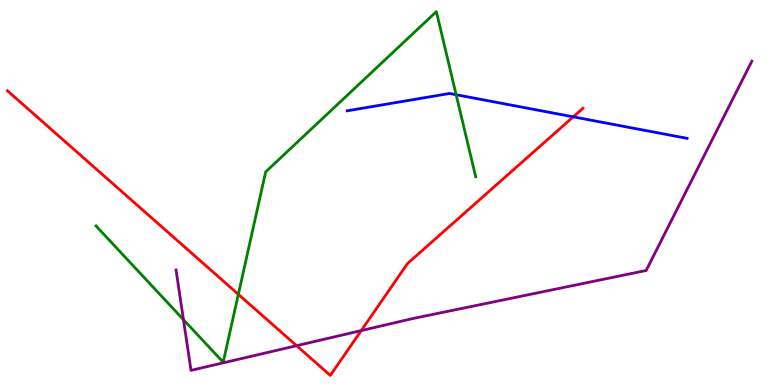[{'lines': ['blue', 'red'], 'intersections': [{'x': 7.4, 'y': 6.97}]}, {'lines': ['green', 'red'], 'intersections': [{'x': 3.08, 'y': 2.35}]}, {'lines': ['purple', 'red'], 'intersections': [{'x': 3.83, 'y': 1.02}, {'x': 4.66, 'y': 1.41}]}, {'lines': ['blue', 'green'], 'intersections': [{'x': 5.89, 'y': 7.54}]}, {'lines': ['blue', 'purple'], 'intersections': []}, {'lines': ['green', 'purple'], 'intersections': [{'x': 2.37, 'y': 1.7}]}]